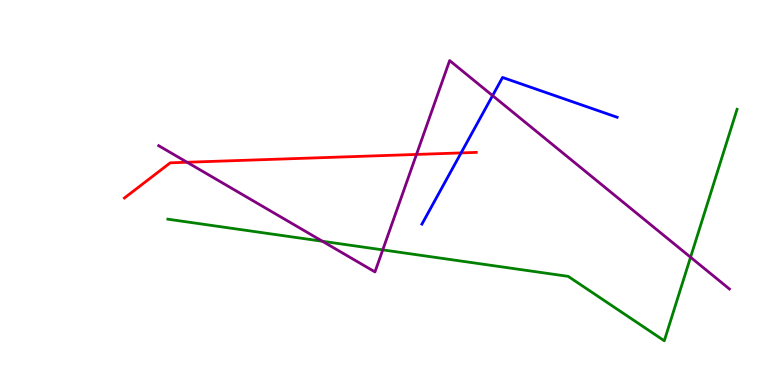[{'lines': ['blue', 'red'], 'intersections': [{'x': 5.95, 'y': 6.03}]}, {'lines': ['green', 'red'], 'intersections': []}, {'lines': ['purple', 'red'], 'intersections': [{'x': 2.41, 'y': 5.79}, {'x': 5.37, 'y': 5.99}]}, {'lines': ['blue', 'green'], 'intersections': []}, {'lines': ['blue', 'purple'], 'intersections': [{'x': 6.36, 'y': 7.52}]}, {'lines': ['green', 'purple'], 'intersections': [{'x': 4.16, 'y': 3.73}, {'x': 4.94, 'y': 3.51}, {'x': 8.91, 'y': 3.32}]}]